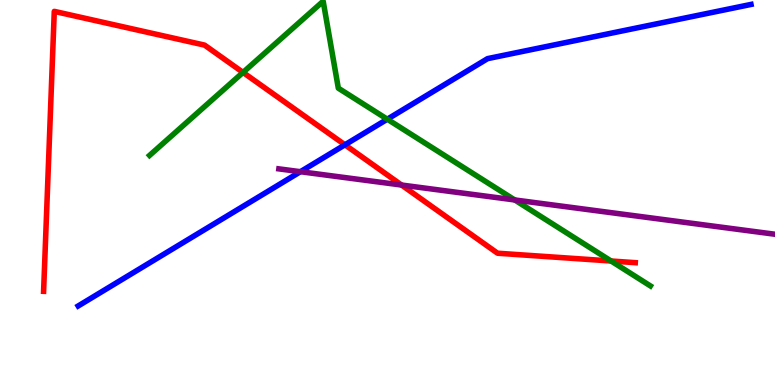[{'lines': ['blue', 'red'], 'intersections': [{'x': 4.45, 'y': 6.24}]}, {'lines': ['green', 'red'], 'intersections': [{'x': 3.14, 'y': 8.12}, {'x': 7.89, 'y': 3.22}]}, {'lines': ['purple', 'red'], 'intersections': [{'x': 5.18, 'y': 5.19}]}, {'lines': ['blue', 'green'], 'intersections': [{'x': 5.0, 'y': 6.9}]}, {'lines': ['blue', 'purple'], 'intersections': [{'x': 3.88, 'y': 5.54}]}, {'lines': ['green', 'purple'], 'intersections': [{'x': 6.64, 'y': 4.81}]}]